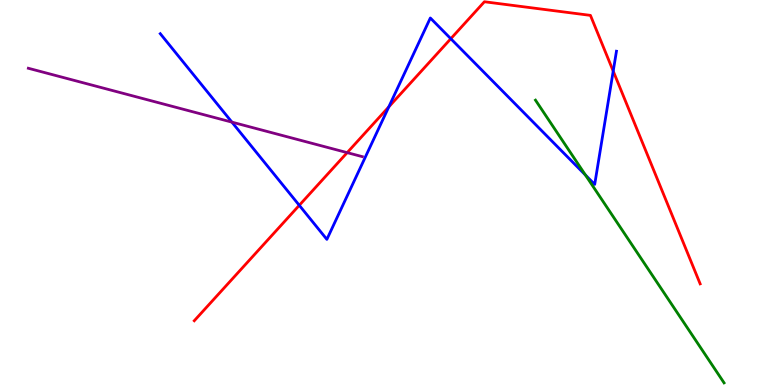[{'lines': ['blue', 'red'], 'intersections': [{'x': 3.86, 'y': 4.67}, {'x': 5.02, 'y': 7.22}, {'x': 5.82, 'y': 8.99}, {'x': 7.91, 'y': 8.15}]}, {'lines': ['green', 'red'], 'intersections': []}, {'lines': ['purple', 'red'], 'intersections': [{'x': 4.48, 'y': 6.04}]}, {'lines': ['blue', 'green'], 'intersections': [{'x': 7.55, 'y': 5.45}]}, {'lines': ['blue', 'purple'], 'intersections': [{'x': 2.99, 'y': 6.83}]}, {'lines': ['green', 'purple'], 'intersections': []}]